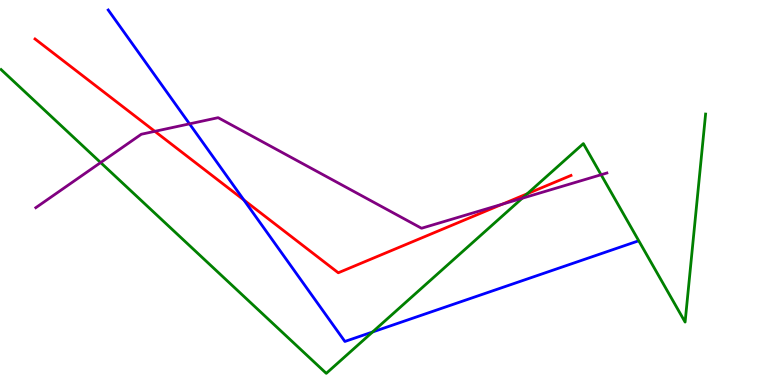[{'lines': ['blue', 'red'], 'intersections': [{'x': 3.15, 'y': 4.81}]}, {'lines': ['green', 'red'], 'intersections': [{'x': 6.8, 'y': 4.97}]}, {'lines': ['purple', 'red'], 'intersections': [{'x': 2.0, 'y': 6.59}, {'x': 6.48, 'y': 4.7}]}, {'lines': ['blue', 'green'], 'intersections': [{'x': 4.81, 'y': 1.38}]}, {'lines': ['blue', 'purple'], 'intersections': [{'x': 2.45, 'y': 6.78}]}, {'lines': ['green', 'purple'], 'intersections': [{'x': 1.3, 'y': 5.78}, {'x': 6.74, 'y': 4.85}, {'x': 7.76, 'y': 5.46}]}]